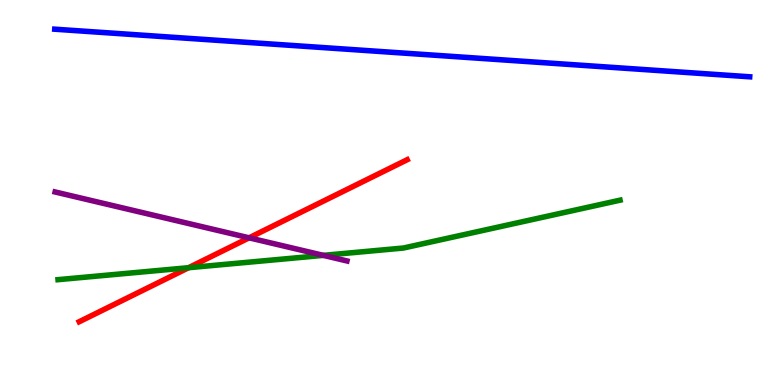[{'lines': ['blue', 'red'], 'intersections': []}, {'lines': ['green', 'red'], 'intersections': [{'x': 2.43, 'y': 3.05}]}, {'lines': ['purple', 'red'], 'intersections': [{'x': 3.21, 'y': 3.82}]}, {'lines': ['blue', 'green'], 'intersections': []}, {'lines': ['blue', 'purple'], 'intersections': []}, {'lines': ['green', 'purple'], 'intersections': [{'x': 4.17, 'y': 3.37}]}]